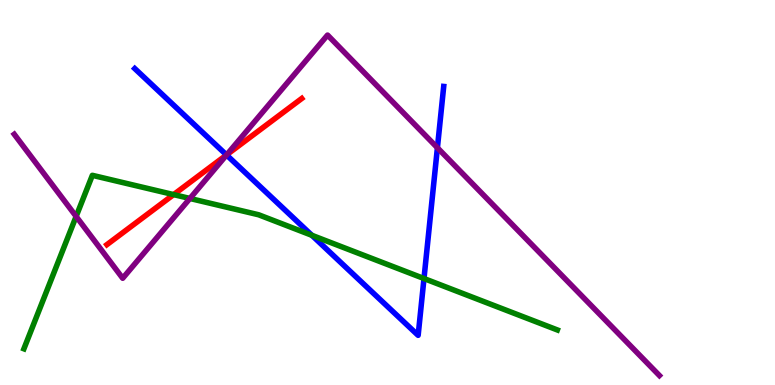[{'lines': ['blue', 'red'], 'intersections': [{'x': 2.92, 'y': 5.98}]}, {'lines': ['green', 'red'], 'intersections': [{'x': 2.24, 'y': 4.95}]}, {'lines': ['purple', 'red'], 'intersections': [{'x': 2.93, 'y': 5.98}]}, {'lines': ['blue', 'green'], 'intersections': [{'x': 4.02, 'y': 3.89}, {'x': 5.47, 'y': 2.77}]}, {'lines': ['blue', 'purple'], 'intersections': [{'x': 2.92, 'y': 5.97}, {'x': 5.64, 'y': 6.16}]}, {'lines': ['green', 'purple'], 'intersections': [{'x': 0.982, 'y': 4.38}, {'x': 2.45, 'y': 4.84}]}]